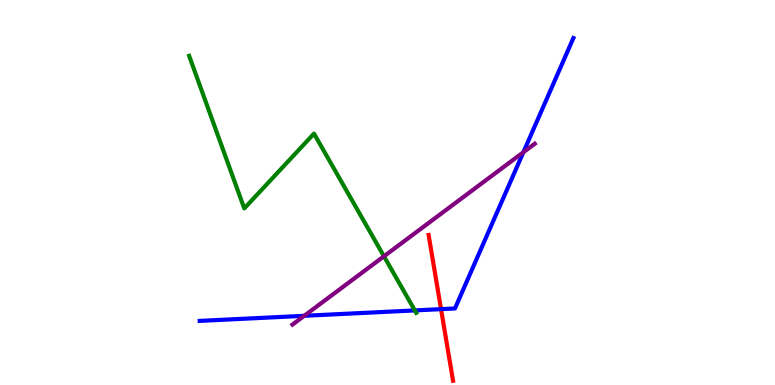[{'lines': ['blue', 'red'], 'intersections': [{'x': 5.69, 'y': 1.97}]}, {'lines': ['green', 'red'], 'intersections': []}, {'lines': ['purple', 'red'], 'intersections': []}, {'lines': ['blue', 'green'], 'intersections': [{'x': 5.35, 'y': 1.94}]}, {'lines': ['blue', 'purple'], 'intersections': [{'x': 3.93, 'y': 1.8}, {'x': 6.75, 'y': 6.05}]}, {'lines': ['green', 'purple'], 'intersections': [{'x': 4.95, 'y': 3.34}]}]